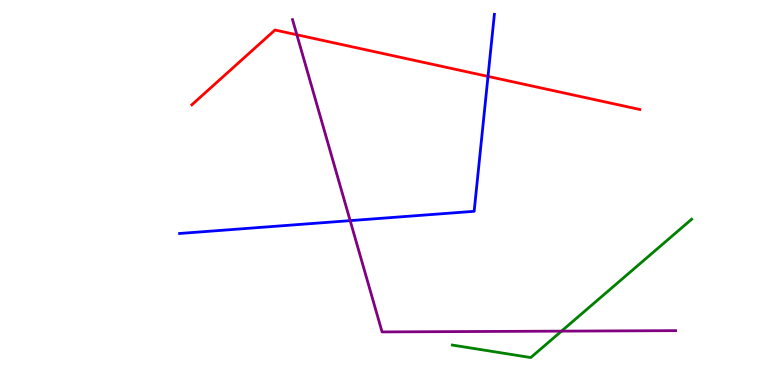[{'lines': ['blue', 'red'], 'intersections': [{'x': 6.3, 'y': 8.02}]}, {'lines': ['green', 'red'], 'intersections': []}, {'lines': ['purple', 'red'], 'intersections': [{'x': 3.83, 'y': 9.1}]}, {'lines': ['blue', 'green'], 'intersections': []}, {'lines': ['blue', 'purple'], 'intersections': [{'x': 4.52, 'y': 4.27}]}, {'lines': ['green', 'purple'], 'intersections': [{'x': 7.25, 'y': 1.4}]}]